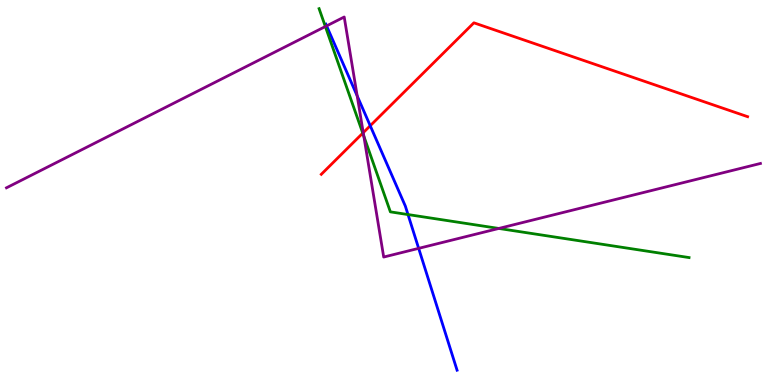[{'lines': ['blue', 'red'], 'intersections': [{'x': 4.78, 'y': 6.73}]}, {'lines': ['green', 'red'], 'intersections': [{'x': 4.68, 'y': 6.54}]}, {'lines': ['purple', 'red'], 'intersections': [{'x': 4.69, 'y': 6.55}]}, {'lines': ['blue', 'green'], 'intersections': [{'x': 5.26, 'y': 4.43}]}, {'lines': ['blue', 'purple'], 'intersections': [{'x': 4.21, 'y': 9.33}, {'x': 4.61, 'y': 7.51}, {'x': 5.4, 'y': 3.55}]}, {'lines': ['green', 'purple'], 'intersections': [{'x': 4.2, 'y': 9.31}, {'x': 4.69, 'y': 6.46}, {'x': 6.44, 'y': 4.07}]}]